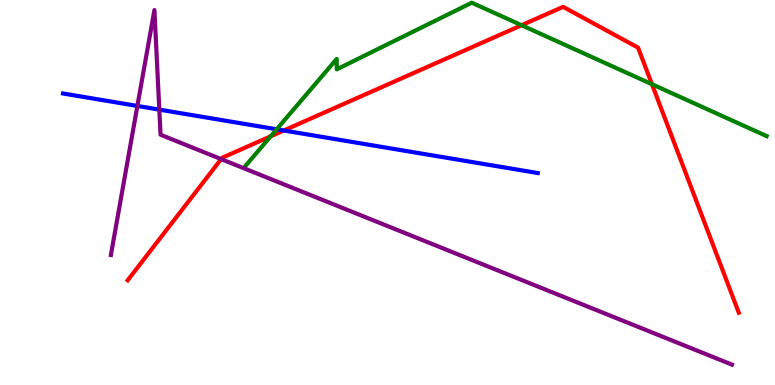[{'lines': ['blue', 'red'], 'intersections': [{'x': 3.66, 'y': 6.61}]}, {'lines': ['green', 'red'], 'intersections': [{'x': 3.49, 'y': 6.46}, {'x': 6.73, 'y': 9.34}, {'x': 8.41, 'y': 7.81}]}, {'lines': ['purple', 'red'], 'intersections': [{'x': 2.85, 'y': 5.87}]}, {'lines': ['blue', 'green'], 'intersections': [{'x': 3.57, 'y': 6.64}]}, {'lines': ['blue', 'purple'], 'intersections': [{'x': 1.77, 'y': 7.25}, {'x': 2.06, 'y': 7.15}]}, {'lines': ['green', 'purple'], 'intersections': []}]